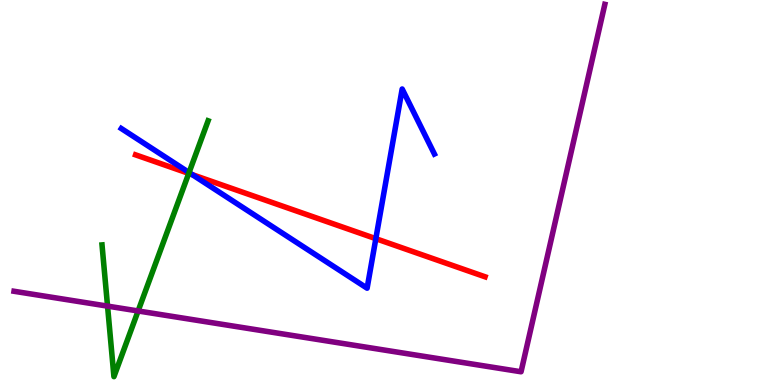[{'lines': ['blue', 'red'], 'intersections': [{'x': 2.48, 'y': 5.46}, {'x': 4.85, 'y': 3.8}]}, {'lines': ['green', 'red'], 'intersections': [{'x': 2.44, 'y': 5.5}]}, {'lines': ['purple', 'red'], 'intersections': []}, {'lines': ['blue', 'green'], 'intersections': [{'x': 2.44, 'y': 5.52}]}, {'lines': ['blue', 'purple'], 'intersections': []}, {'lines': ['green', 'purple'], 'intersections': [{'x': 1.39, 'y': 2.05}, {'x': 1.78, 'y': 1.92}]}]